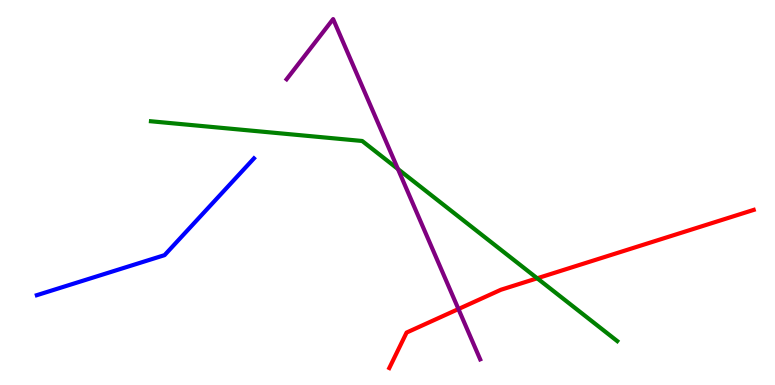[{'lines': ['blue', 'red'], 'intersections': []}, {'lines': ['green', 'red'], 'intersections': [{'x': 6.93, 'y': 2.77}]}, {'lines': ['purple', 'red'], 'intersections': [{'x': 5.92, 'y': 1.97}]}, {'lines': ['blue', 'green'], 'intersections': []}, {'lines': ['blue', 'purple'], 'intersections': []}, {'lines': ['green', 'purple'], 'intersections': [{'x': 5.13, 'y': 5.61}]}]